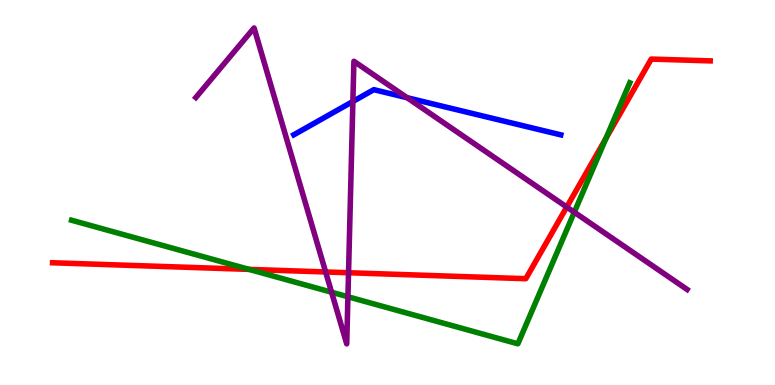[{'lines': ['blue', 'red'], 'intersections': []}, {'lines': ['green', 'red'], 'intersections': [{'x': 3.21, 'y': 3.0}, {'x': 7.82, 'y': 6.41}]}, {'lines': ['purple', 'red'], 'intersections': [{'x': 4.2, 'y': 2.94}, {'x': 4.5, 'y': 2.92}, {'x': 7.31, 'y': 4.62}]}, {'lines': ['blue', 'green'], 'intersections': []}, {'lines': ['blue', 'purple'], 'intersections': [{'x': 4.55, 'y': 7.36}, {'x': 5.25, 'y': 7.46}]}, {'lines': ['green', 'purple'], 'intersections': [{'x': 4.28, 'y': 2.41}, {'x': 4.49, 'y': 2.29}, {'x': 7.41, 'y': 4.49}]}]